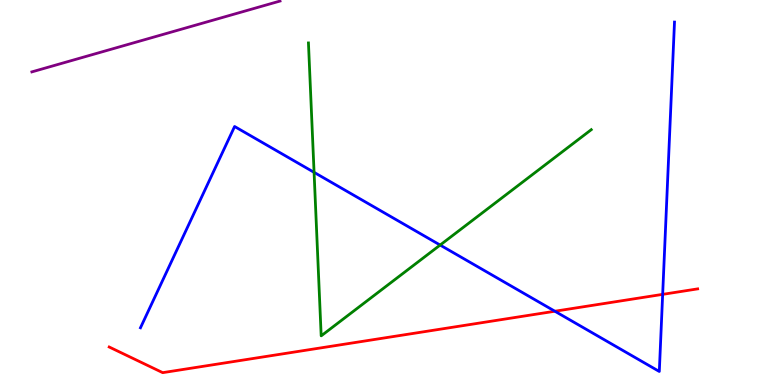[{'lines': ['blue', 'red'], 'intersections': [{'x': 7.16, 'y': 1.92}, {'x': 8.55, 'y': 2.35}]}, {'lines': ['green', 'red'], 'intersections': []}, {'lines': ['purple', 'red'], 'intersections': []}, {'lines': ['blue', 'green'], 'intersections': [{'x': 4.05, 'y': 5.52}, {'x': 5.68, 'y': 3.63}]}, {'lines': ['blue', 'purple'], 'intersections': []}, {'lines': ['green', 'purple'], 'intersections': []}]